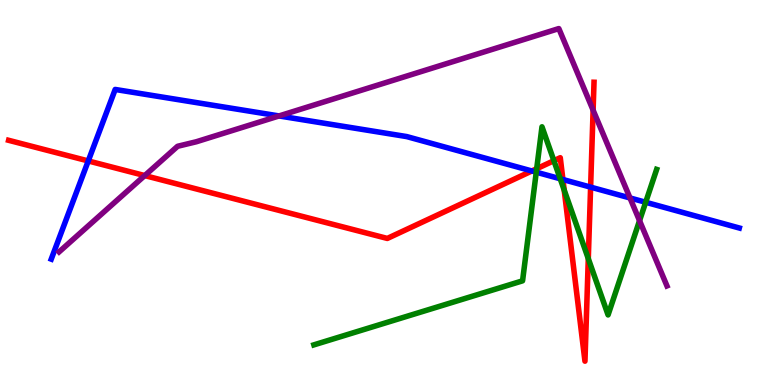[{'lines': ['blue', 'red'], 'intersections': [{'x': 1.14, 'y': 5.82}, {'x': 6.86, 'y': 5.56}, {'x': 7.26, 'y': 5.34}, {'x': 7.62, 'y': 5.14}]}, {'lines': ['green', 'red'], 'intersections': [{'x': 6.93, 'y': 5.62}, {'x': 7.15, 'y': 5.83}, {'x': 7.28, 'y': 5.06}, {'x': 7.59, 'y': 3.28}]}, {'lines': ['purple', 'red'], 'intersections': [{'x': 1.87, 'y': 5.44}, {'x': 7.65, 'y': 7.14}]}, {'lines': ['blue', 'green'], 'intersections': [{'x': 6.92, 'y': 5.53}, {'x': 7.23, 'y': 5.36}, {'x': 8.33, 'y': 4.75}]}, {'lines': ['blue', 'purple'], 'intersections': [{'x': 3.6, 'y': 6.99}, {'x': 8.13, 'y': 4.86}]}, {'lines': ['green', 'purple'], 'intersections': [{'x': 8.25, 'y': 4.27}]}]